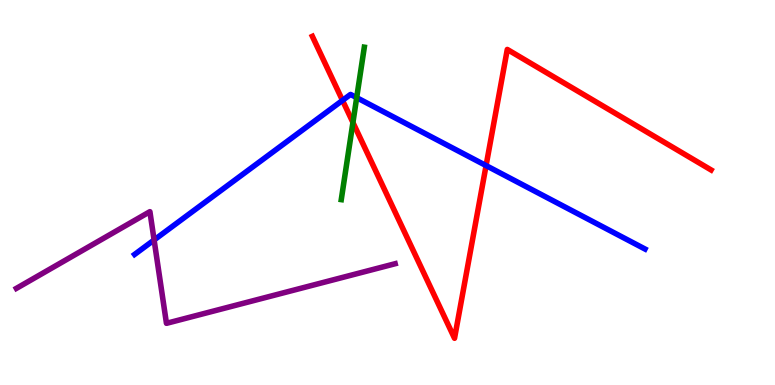[{'lines': ['blue', 'red'], 'intersections': [{'x': 4.42, 'y': 7.39}, {'x': 6.27, 'y': 5.7}]}, {'lines': ['green', 'red'], 'intersections': [{'x': 4.55, 'y': 6.82}]}, {'lines': ['purple', 'red'], 'intersections': []}, {'lines': ['blue', 'green'], 'intersections': [{'x': 4.6, 'y': 7.46}]}, {'lines': ['blue', 'purple'], 'intersections': [{'x': 1.99, 'y': 3.77}]}, {'lines': ['green', 'purple'], 'intersections': []}]